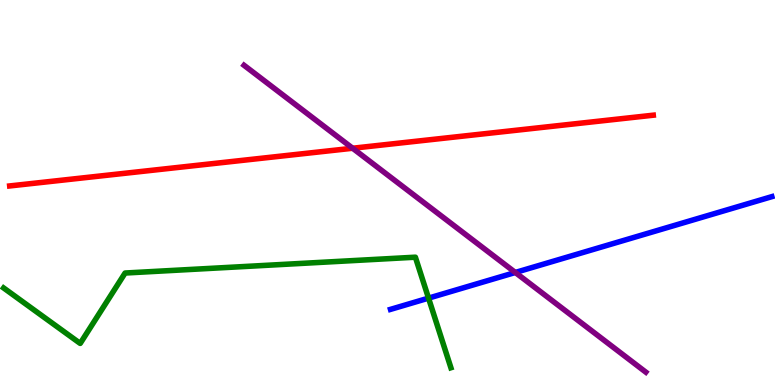[{'lines': ['blue', 'red'], 'intersections': []}, {'lines': ['green', 'red'], 'intersections': []}, {'lines': ['purple', 'red'], 'intersections': [{'x': 4.55, 'y': 6.15}]}, {'lines': ['blue', 'green'], 'intersections': [{'x': 5.53, 'y': 2.26}]}, {'lines': ['blue', 'purple'], 'intersections': [{'x': 6.65, 'y': 2.92}]}, {'lines': ['green', 'purple'], 'intersections': []}]